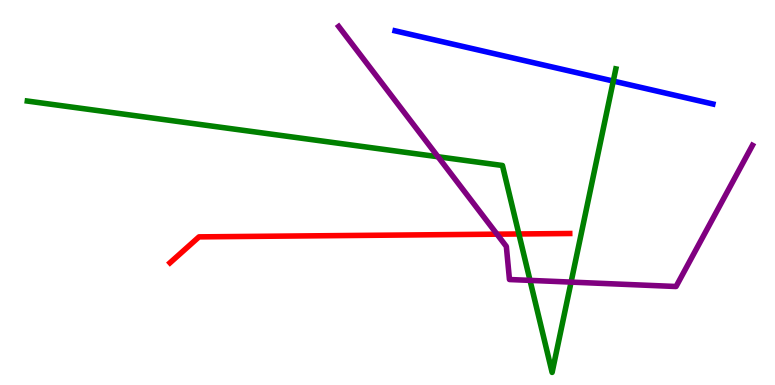[{'lines': ['blue', 'red'], 'intersections': []}, {'lines': ['green', 'red'], 'intersections': [{'x': 6.7, 'y': 3.92}]}, {'lines': ['purple', 'red'], 'intersections': [{'x': 6.41, 'y': 3.92}]}, {'lines': ['blue', 'green'], 'intersections': [{'x': 7.91, 'y': 7.89}]}, {'lines': ['blue', 'purple'], 'intersections': []}, {'lines': ['green', 'purple'], 'intersections': [{'x': 5.65, 'y': 5.93}, {'x': 6.84, 'y': 2.72}, {'x': 7.37, 'y': 2.67}]}]